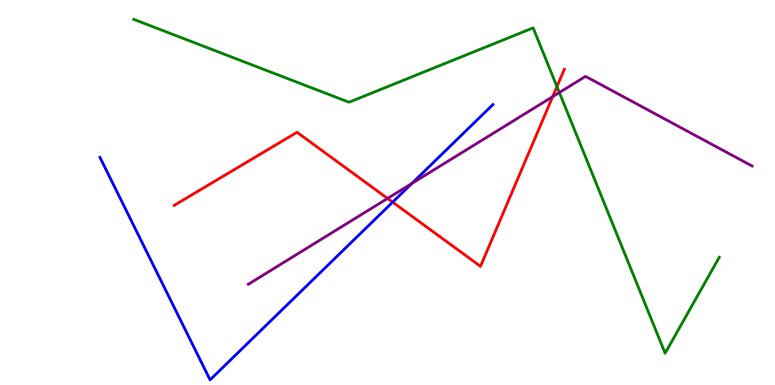[{'lines': ['blue', 'red'], 'intersections': [{'x': 5.07, 'y': 4.75}]}, {'lines': ['green', 'red'], 'intersections': [{'x': 7.19, 'y': 7.75}]}, {'lines': ['purple', 'red'], 'intersections': [{'x': 5.0, 'y': 4.85}, {'x': 7.13, 'y': 7.49}]}, {'lines': ['blue', 'green'], 'intersections': []}, {'lines': ['blue', 'purple'], 'intersections': [{'x': 5.31, 'y': 5.24}]}, {'lines': ['green', 'purple'], 'intersections': [{'x': 7.22, 'y': 7.6}]}]